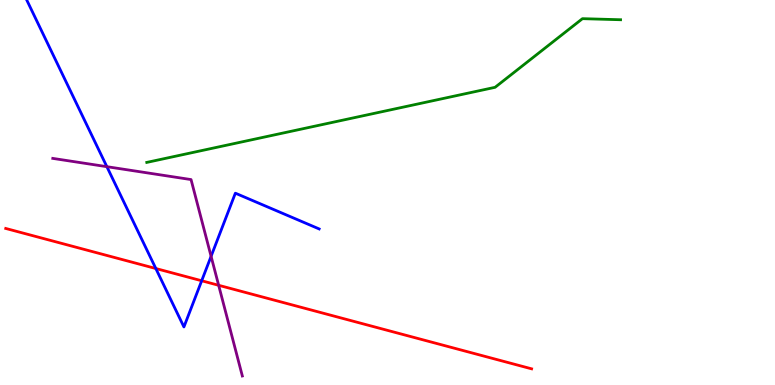[{'lines': ['blue', 'red'], 'intersections': [{'x': 2.01, 'y': 3.03}, {'x': 2.6, 'y': 2.71}]}, {'lines': ['green', 'red'], 'intersections': []}, {'lines': ['purple', 'red'], 'intersections': [{'x': 2.82, 'y': 2.59}]}, {'lines': ['blue', 'green'], 'intersections': []}, {'lines': ['blue', 'purple'], 'intersections': [{'x': 1.38, 'y': 5.67}, {'x': 2.72, 'y': 3.34}]}, {'lines': ['green', 'purple'], 'intersections': []}]